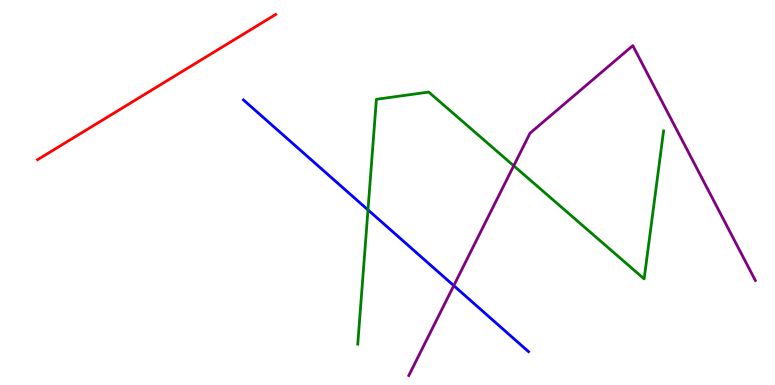[{'lines': ['blue', 'red'], 'intersections': []}, {'lines': ['green', 'red'], 'intersections': []}, {'lines': ['purple', 'red'], 'intersections': []}, {'lines': ['blue', 'green'], 'intersections': [{'x': 4.75, 'y': 4.55}]}, {'lines': ['blue', 'purple'], 'intersections': [{'x': 5.86, 'y': 2.58}]}, {'lines': ['green', 'purple'], 'intersections': [{'x': 6.63, 'y': 5.69}]}]